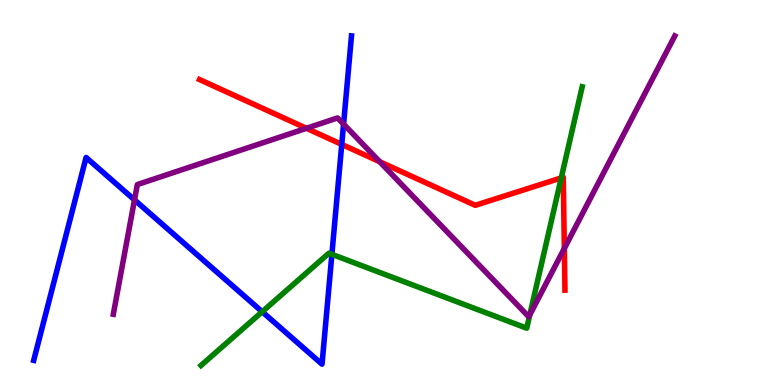[{'lines': ['blue', 'red'], 'intersections': [{'x': 4.41, 'y': 6.25}]}, {'lines': ['green', 'red'], 'intersections': [{'x': 7.24, 'y': 5.38}]}, {'lines': ['purple', 'red'], 'intersections': [{'x': 3.95, 'y': 6.67}, {'x': 4.9, 'y': 5.8}, {'x': 7.28, 'y': 3.55}]}, {'lines': ['blue', 'green'], 'intersections': [{'x': 3.38, 'y': 1.9}, {'x': 4.28, 'y': 3.39}]}, {'lines': ['blue', 'purple'], 'intersections': [{'x': 1.74, 'y': 4.81}, {'x': 4.43, 'y': 6.78}]}, {'lines': ['green', 'purple'], 'intersections': [{'x': 6.84, 'y': 1.82}]}]